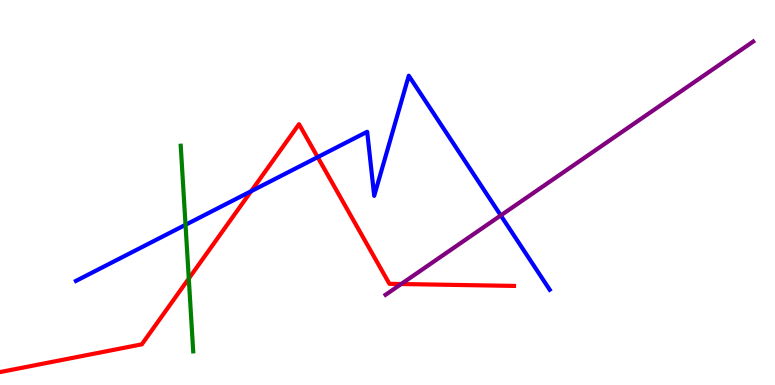[{'lines': ['blue', 'red'], 'intersections': [{'x': 3.24, 'y': 5.03}, {'x': 4.1, 'y': 5.92}]}, {'lines': ['green', 'red'], 'intersections': [{'x': 2.44, 'y': 2.76}]}, {'lines': ['purple', 'red'], 'intersections': [{'x': 5.18, 'y': 2.62}]}, {'lines': ['blue', 'green'], 'intersections': [{'x': 2.39, 'y': 4.16}]}, {'lines': ['blue', 'purple'], 'intersections': [{'x': 6.46, 'y': 4.4}]}, {'lines': ['green', 'purple'], 'intersections': []}]